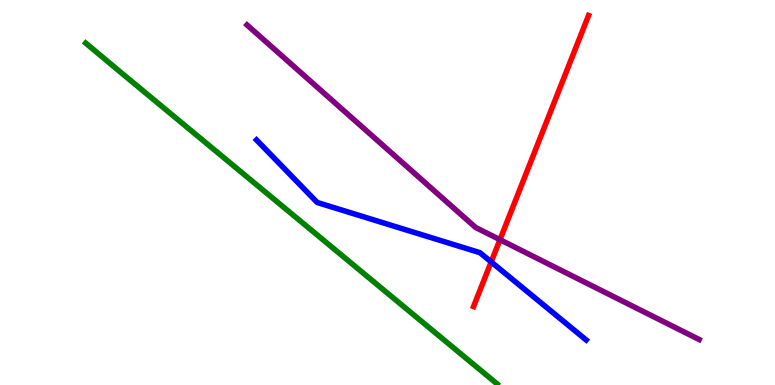[{'lines': ['blue', 'red'], 'intersections': [{'x': 6.34, 'y': 3.2}]}, {'lines': ['green', 'red'], 'intersections': []}, {'lines': ['purple', 'red'], 'intersections': [{'x': 6.45, 'y': 3.77}]}, {'lines': ['blue', 'green'], 'intersections': []}, {'lines': ['blue', 'purple'], 'intersections': []}, {'lines': ['green', 'purple'], 'intersections': []}]